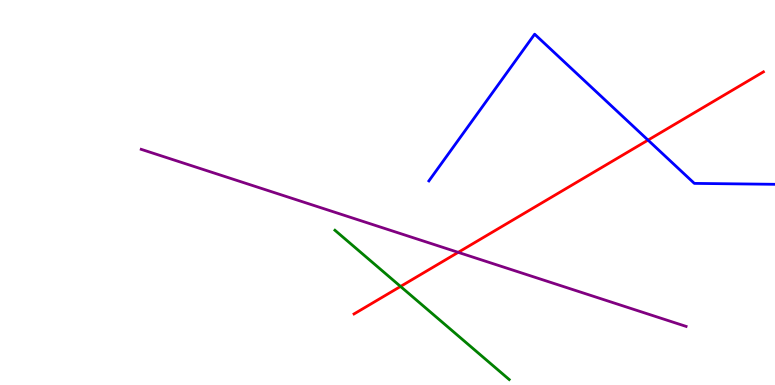[{'lines': ['blue', 'red'], 'intersections': [{'x': 8.36, 'y': 6.36}]}, {'lines': ['green', 'red'], 'intersections': [{'x': 5.17, 'y': 2.56}]}, {'lines': ['purple', 'red'], 'intersections': [{'x': 5.91, 'y': 3.45}]}, {'lines': ['blue', 'green'], 'intersections': []}, {'lines': ['blue', 'purple'], 'intersections': []}, {'lines': ['green', 'purple'], 'intersections': []}]